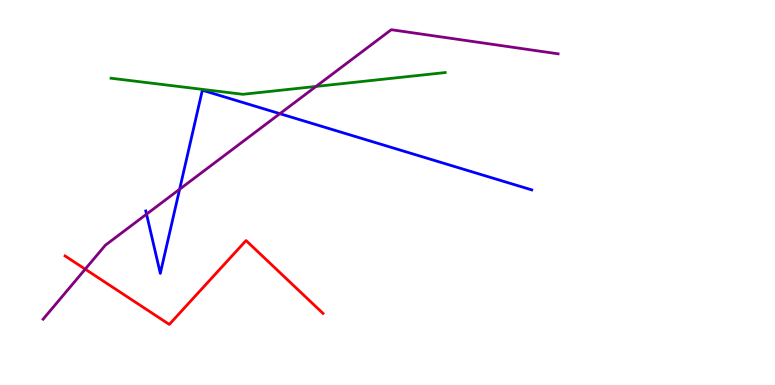[{'lines': ['blue', 'red'], 'intersections': []}, {'lines': ['green', 'red'], 'intersections': []}, {'lines': ['purple', 'red'], 'intersections': [{'x': 1.1, 'y': 3.01}]}, {'lines': ['blue', 'green'], 'intersections': []}, {'lines': ['blue', 'purple'], 'intersections': [{'x': 1.89, 'y': 4.44}, {'x': 2.32, 'y': 5.08}, {'x': 3.61, 'y': 7.05}]}, {'lines': ['green', 'purple'], 'intersections': [{'x': 4.08, 'y': 7.75}]}]